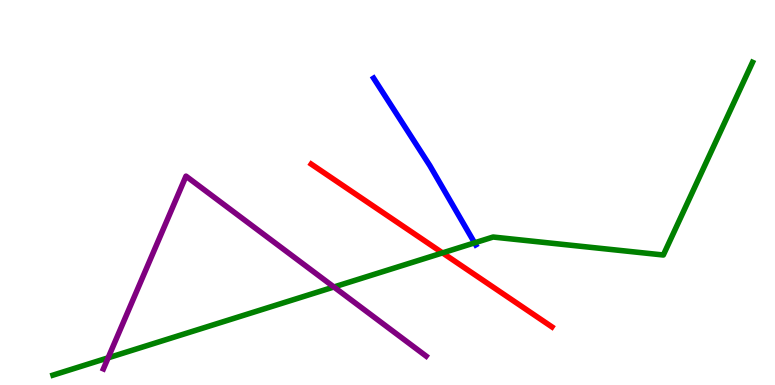[{'lines': ['blue', 'red'], 'intersections': []}, {'lines': ['green', 'red'], 'intersections': [{'x': 5.71, 'y': 3.43}]}, {'lines': ['purple', 'red'], 'intersections': []}, {'lines': ['blue', 'green'], 'intersections': [{'x': 6.12, 'y': 3.69}]}, {'lines': ['blue', 'purple'], 'intersections': []}, {'lines': ['green', 'purple'], 'intersections': [{'x': 1.4, 'y': 0.706}, {'x': 4.31, 'y': 2.55}]}]